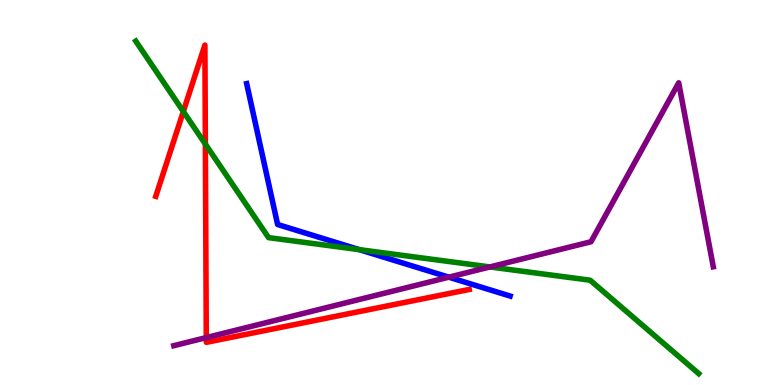[{'lines': ['blue', 'red'], 'intersections': []}, {'lines': ['green', 'red'], 'intersections': [{'x': 2.37, 'y': 7.1}, {'x': 2.65, 'y': 6.26}]}, {'lines': ['purple', 'red'], 'intersections': [{'x': 2.66, 'y': 1.23}]}, {'lines': ['blue', 'green'], 'intersections': [{'x': 4.64, 'y': 3.52}]}, {'lines': ['blue', 'purple'], 'intersections': [{'x': 5.79, 'y': 2.8}]}, {'lines': ['green', 'purple'], 'intersections': [{'x': 6.32, 'y': 3.07}]}]